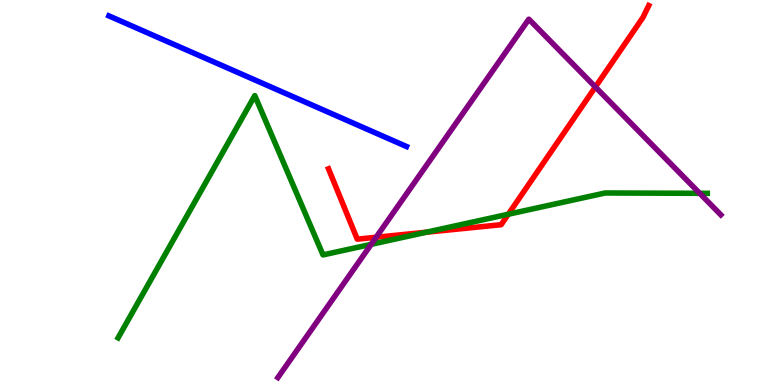[{'lines': ['blue', 'red'], 'intersections': []}, {'lines': ['green', 'red'], 'intersections': [{'x': 5.5, 'y': 3.97}, {'x': 6.56, 'y': 4.44}]}, {'lines': ['purple', 'red'], 'intersections': [{'x': 4.85, 'y': 3.84}, {'x': 7.68, 'y': 7.74}]}, {'lines': ['blue', 'green'], 'intersections': []}, {'lines': ['blue', 'purple'], 'intersections': []}, {'lines': ['green', 'purple'], 'intersections': [{'x': 4.79, 'y': 3.65}, {'x': 9.03, 'y': 4.98}]}]